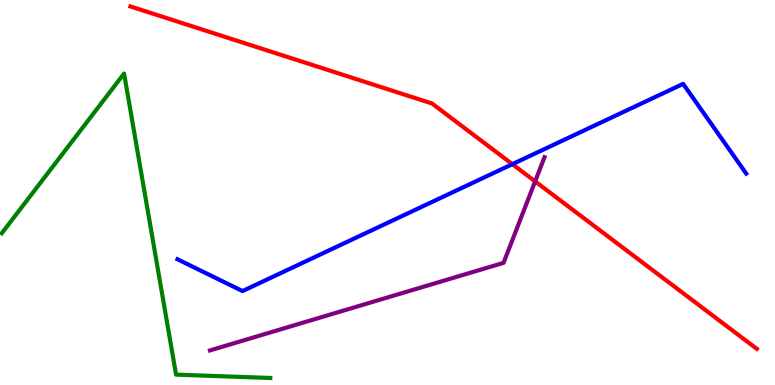[{'lines': ['blue', 'red'], 'intersections': [{'x': 6.61, 'y': 5.74}]}, {'lines': ['green', 'red'], 'intersections': []}, {'lines': ['purple', 'red'], 'intersections': [{'x': 6.9, 'y': 5.29}]}, {'lines': ['blue', 'green'], 'intersections': []}, {'lines': ['blue', 'purple'], 'intersections': []}, {'lines': ['green', 'purple'], 'intersections': []}]